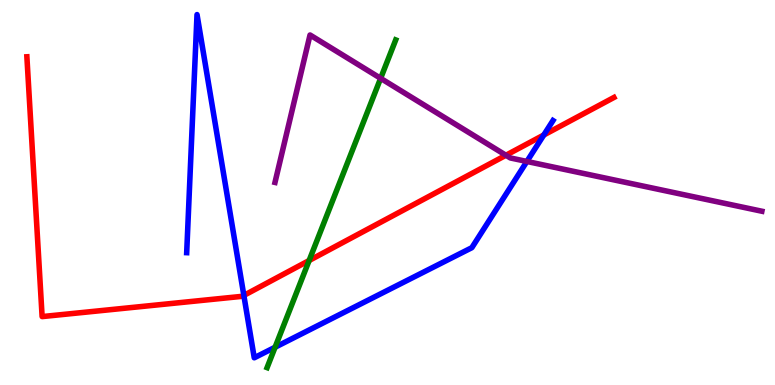[{'lines': ['blue', 'red'], 'intersections': [{'x': 3.15, 'y': 2.33}, {'x': 7.02, 'y': 6.49}]}, {'lines': ['green', 'red'], 'intersections': [{'x': 3.99, 'y': 3.23}]}, {'lines': ['purple', 'red'], 'intersections': [{'x': 6.53, 'y': 5.97}]}, {'lines': ['blue', 'green'], 'intersections': [{'x': 3.55, 'y': 0.981}]}, {'lines': ['blue', 'purple'], 'intersections': [{'x': 6.8, 'y': 5.81}]}, {'lines': ['green', 'purple'], 'intersections': [{'x': 4.91, 'y': 7.97}]}]